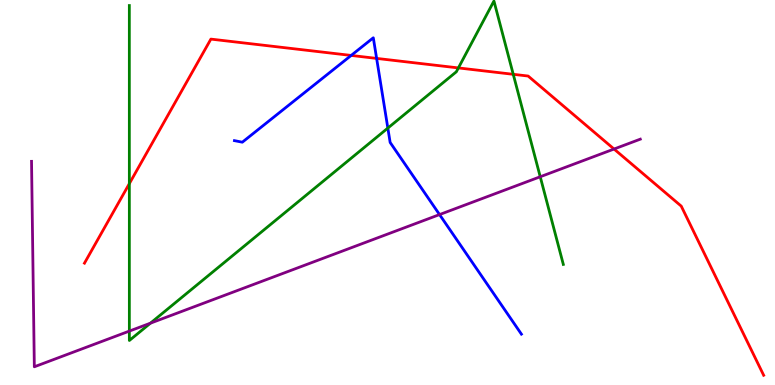[{'lines': ['blue', 'red'], 'intersections': [{'x': 4.53, 'y': 8.56}, {'x': 4.86, 'y': 8.48}]}, {'lines': ['green', 'red'], 'intersections': [{'x': 1.67, 'y': 5.23}, {'x': 5.91, 'y': 8.24}, {'x': 6.62, 'y': 8.07}]}, {'lines': ['purple', 'red'], 'intersections': [{'x': 7.92, 'y': 6.13}]}, {'lines': ['blue', 'green'], 'intersections': [{'x': 5.0, 'y': 6.67}]}, {'lines': ['blue', 'purple'], 'intersections': [{'x': 5.67, 'y': 4.43}]}, {'lines': ['green', 'purple'], 'intersections': [{'x': 1.67, 'y': 1.4}, {'x': 1.94, 'y': 1.61}, {'x': 6.97, 'y': 5.41}]}]